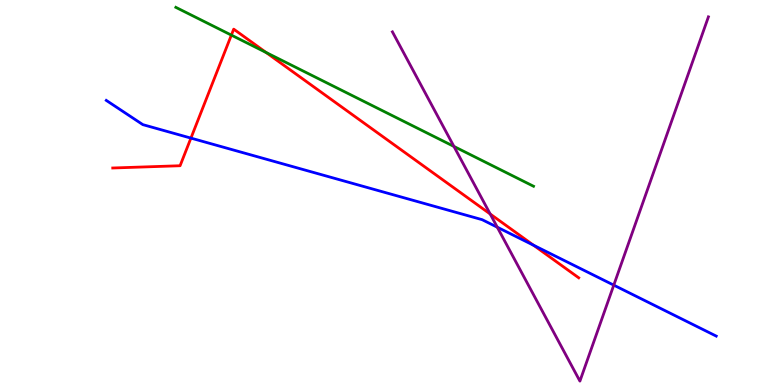[{'lines': ['blue', 'red'], 'intersections': [{'x': 2.46, 'y': 6.41}, {'x': 6.88, 'y': 3.63}]}, {'lines': ['green', 'red'], 'intersections': [{'x': 2.99, 'y': 9.09}, {'x': 3.43, 'y': 8.64}]}, {'lines': ['purple', 'red'], 'intersections': [{'x': 6.33, 'y': 4.44}]}, {'lines': ['blue', 'green'], 'intersections': []}, {'lines': ['blue', 'purple'], 'intersections': [{'x': 6.42, 'y': 4.1}, {'x': 7.92, 'y': 2.59}]}, {'lines': ['green', 'purple'], 'intersections': [{'x': 5.86, 'y': 6.2}]}]